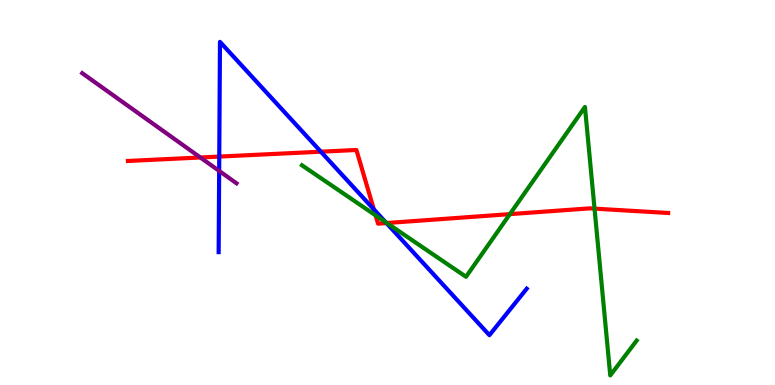[{'lines': ['blue', 'red'], 'intersections': [{'x': 2.83, 'y': 5.93}, {'x': 4.14, 'y': 6.06}, {'x': 4.82, 'y': 4.56}, {'x': 4.99, 'y': 4.21}]}, {'lines': ['green', 'red'], 'intersections': [{'x': 4.85, 'y': 4.41}, {'x': 4.99, 'y': 4.21}, {'x': 6.58, 'y': 4.44}, {'x': 7.67, 'y': 4.58}]}, {'lines': ['purple', 'red'], 'intersections': [{'x': 2.59, 'y': 5.91}]}, {'lines': ['blue', 'green'], 'intersections': [{'x': 4.97, 'y': 4.23}]}, {'lines': ['blue', 'purple'], 'intersections': [{'x': 2.83, 'y': 5.56}]}, {'lines': ['green', 'purple'], 'intersections': []}]